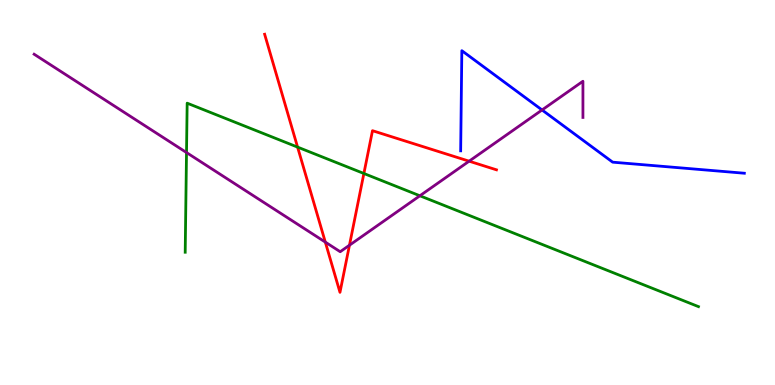[{'lines': ['blue', 'red'], 'intersections': []}, {'lines': ['green', 'red'], 'intersections': [{'x': 3.84, 'y': 6.18}, {'x': 4.7, 'y': 5.49}]}, {'lines': ['purple', 'red'], 'intersections': [{'x': 4.2, 'y': 3.71}, {'x': 4.51, 'y': 3.63}, {'x': 6.05, 'y': 5.81}]}, {'lines': ['blue', 'green'], 'intersections': []}, {'lines': ['blue', 'purple'], 'intersections': [{'x': 6.99, 'y': 7.14}]}, {'lines': ['green', 'purple'], 'intersections': [{'x': 2.41, 'y': 6.04}, {'x': 5.42, 'y': 4.92}]}]